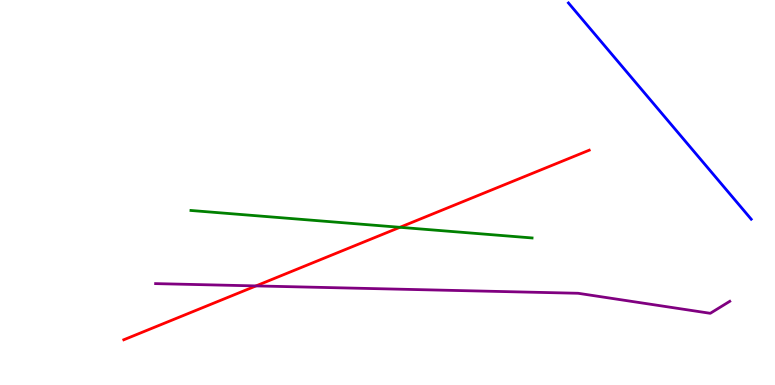[{'lines': ['blue', 'red'], 'intersections': []}, {'lines': ['green', 'red'], 'intersections': [{'x': 5.16, 'y': 4.1}]}, {'lines': ['purple', 'red'], 'intersections': [{'x': 3.3, 'y': 2.57}]}, {'lines': ['blue', 'green'], 'intersections': []}, {'lines': ['blue', 'purple'], 'intersections': []}, {'lines': ['green', 'purple'], 'intersections': []}]